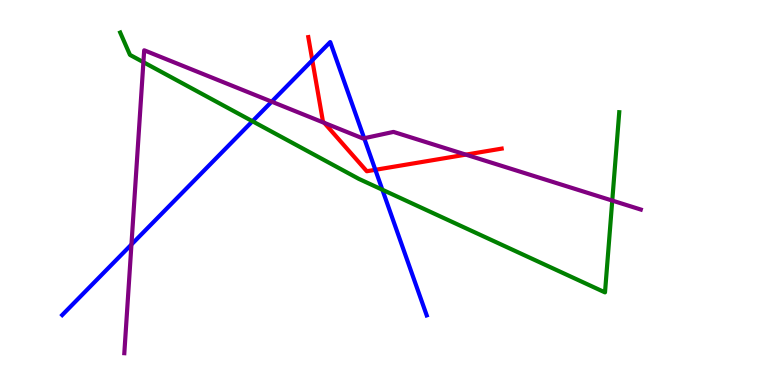[{'lines': ['blue', 'red'], 'intersections': [{'x': 4.03, 'y': 8.43}, {'x': 4.84, 'y': 5.59}]}, {'lines': ['green', 'red'], 'intersections': []}, {'lines': ['purple', 'red'], 'intersections': [{'x': 4.18, 'y': 6.81}, {'x': 6.01, 'y': 5.98}]}, {'lines': ['blue', 'green'], 'intersections': [{'x': 3.26, 'y': 6.85}, {'x': 4.93, 'y': 5.07}]}, {'lines': ['blue', 'purple'], 'intersections': [{'x': 1.7, 'y': 3.65}, {'x': 3.51, 'y': 7.36}, {'x': 4.7, 'y': 6.41}]}, {'lines': ['green', 'purple'], 'intersections': [{'x': 1.85, 'y': 8.39}, {'x': 7.9, 'y': 4.79}]}]